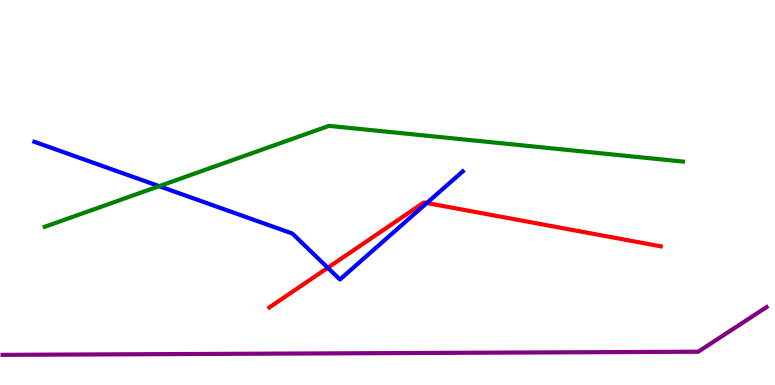[{'lines': ['blue', 'red'], 'intersections': [{'x': 4.23, 'y': 3.05}, {'x': 5.51, 'y': 4.73}]}, {'lines': ['green', 'red'], 'intersections': []}, {'lines': ['purple', 'red'], 'intersections': []}, {'lines': ['blue', 'green'], 'intersections': [{'x': 2.05, 'y': 5.16}]}, {'lines': ['blue', 'purple'], 'intersections': []}, {'lines': ['green', 'purple'], 'intersections': []}]